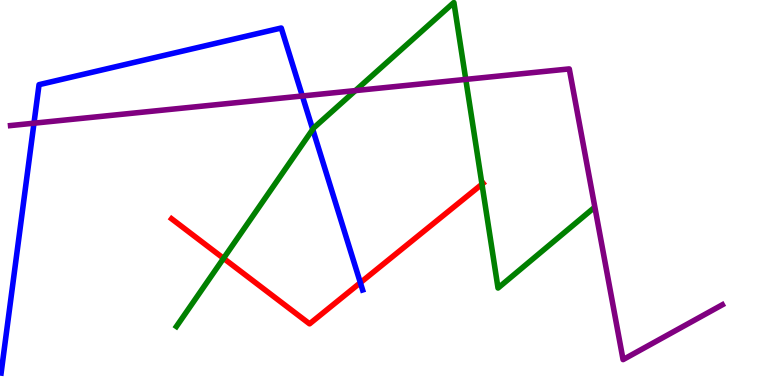[{'lines': ['blue', 'red'], 'intersections': [{'x': 4.65, 'y': 2.66}]}, {'lines': ['green', 'red'], 'intersections': [{'x': 2.88, 'y': 3.29}, {'x': 6.22, 'y': 5.22}]}, {'lines': ['purple', 'red'], 'intersections': []}, {'lines': ['blue', 'green'], 'intersections': [{'x': 4.04, 'y': 6.64}]}, {'lines': ['blue', 'purple'], 'intersections': [{'x': 0.438, 'y': 6.8}, {'x': 3.9, 'y': 7.51}]}, {'lines': ['green', 'purple'], 'intersections': [{'x': 4.59, 'y': 7.65}, {'x': 6.01, 'y': 7.94}]}]